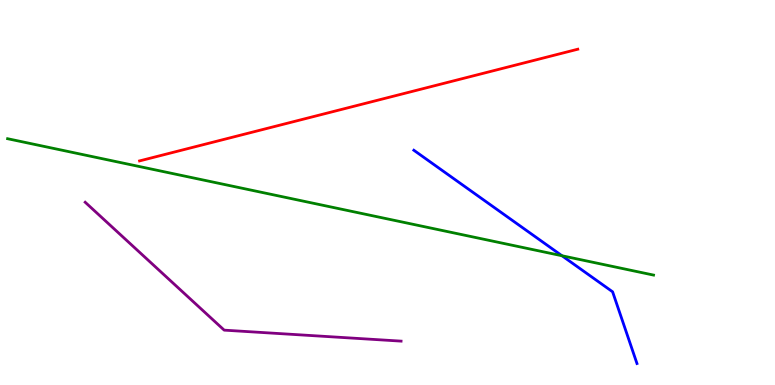[{'lines': ['blue', 'red'], 'intersections': []}, {'lines': ['green', 'red'], 'intersections': []}, {'lines': ['purple', 'red'], 'intersections': []}, {'lines': ['blue', 'green'], 'intersections': [{'x': 7.25, 'y': 3.36}]}, {'lines': ['blue', 'purple'], 'intersections': []}, {'lines': ['green', 'purple'], 'intersections': []}]